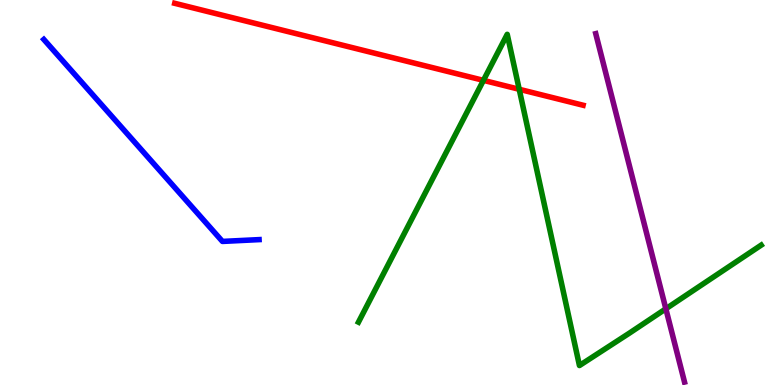[{'lines': ['blue', 'red'], 'intersections': []}, {'lines': ['green', 'red'], 'intersections': [{'x': 6.24, 'y': 7.91}, {'x': 6.7, 'y': 7.68}]}, {'lines': ['purple', 'red'], 'intersections': []}, {'lines': ['blue', 'green'], 'intersections': []}, {'lines': ['blue', 'purple'], 'intersections': []}, {'lines': ['green', 'purple'], 'intersections': [{'x': 8.59, 'y': 1.98}]}]